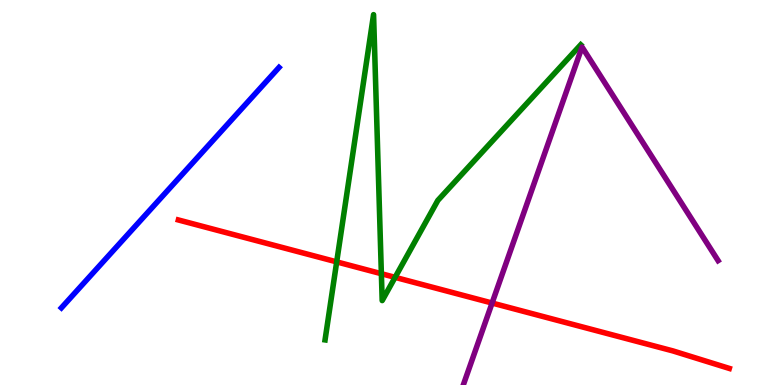[{'lines': ['blue', 'red'], 'intersections': []}, {'lines': ['green', 'red'], 'intersections': [{'x': 4.34, 'y': 3.2}, {'x': 4.92, 'y': 2.89}, {'x': 5.1, 'y': 2.8}]}, {'lines': ['purple', 'red'], 'intersections': [{'x': 6.35, 'y': 2.13}]}, {'lines': ['blue', 'green'], 'intersections': []}, {'lines': ['blue', 'purple'], 'intersections': []}, {'lines': ['green', 'purple'], 'intersections': []}]